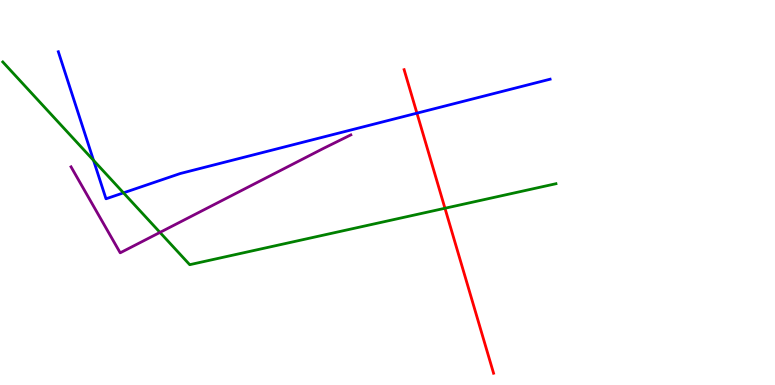[{'lines': ['blue', 'red'], 'intersections': [{'x': 5.38, 'y': 7.06}]}, {'lines': ['green', 'red'], 'intersections': [{'x': 5.74, 'y': 4.59}]}, {'lines': ['purple', 'red'], 'intersections': []}, {'lines': ['blue', 'green'], 'intersections': [{'x': 1.21, 'y': 5.83}, {'x': 1.59, 'y': 4.99}]}, {'lines': ['blue', 'purple'], 'intersections': []}, {'lines': ['green', 'purple'], 'intersections': [{'x': 2.06, 'y': 3.96}]}]